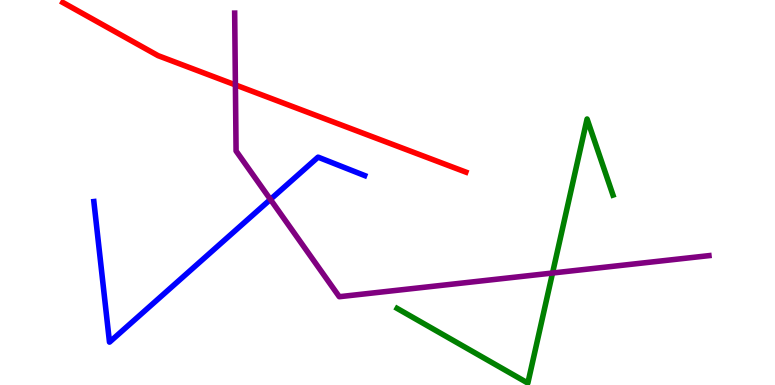[{'lines': ['blue', 'red'], 'intersections': []}, {'lines': ['green', 'red'], 'intersections': []}, {'lines': ['purple', 'red'], 'intersections': [{'x': 3.04, 'y': 7.79}]}, {'lines': ['blue', 'green'], 'intersections': []}, {'lines': ['blue', 'purple'], 'intersections': [{'x': 3.49, 'y': 4.82}]}, {'lines': ['green', 'purple'], 'intersections': [{'x': 7.13, 'y': 2.91}]}]